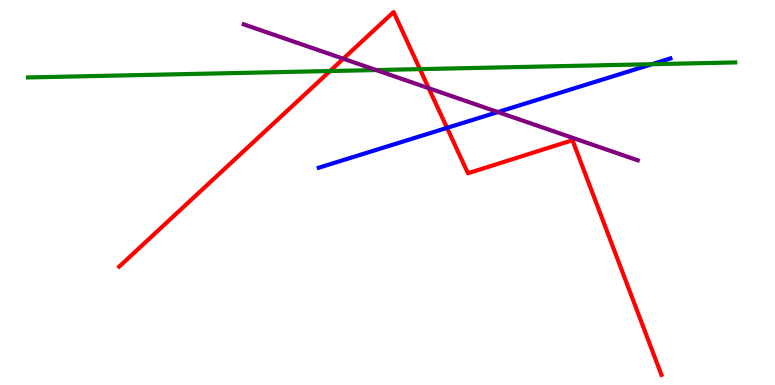[{'lines': ['blue', 'red'], 'intersections': [{'x': 5.77, 'y': 6.68}]}, {'lines': ['green', 'red'], 'intersections': [{'x': 4.26, 'y': 8.15}, {'x': 5.42, 'y': 8.2}]}, {'lines': ['purple', 'red'], 'intersections': [{'x': 4.43, 'y': 8.47}, {'x': 5.53, 'y': 7.71}]}, {'lines': ['blue', 'green'], 'intersections': [{'x': 8.41, 'y': 8.33}]}, {'lines': ['blue', 'purple'], 'intersections': [{'x': 6.42, 'y': 7.09}]}, {'lines': ['green', 'purple'], 'intersections': [{'x': 4.85, 'y': 8.18}]}]